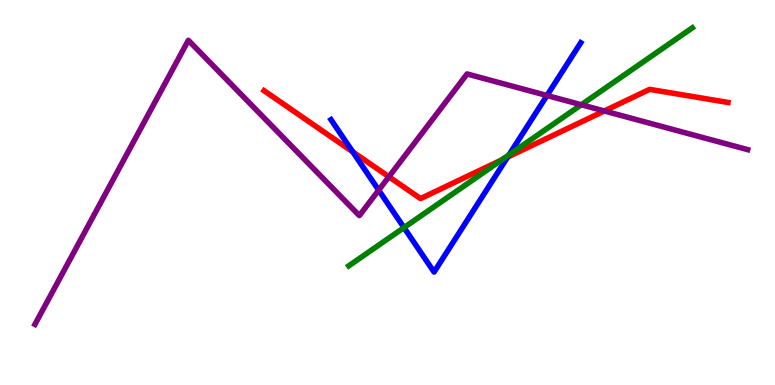[{'lines': ['blue', 'red'], 'intersections': [{'x': 4.55, 'y': 6.06}, {'x': 6.55, 'y': 5.92}]}, {'lines': ['green', 'red'], 'intersections': [{'x': 6.47, 'y': 5.85}]}, {'lines': ['purple', 'red'], 'intersections': [{'x': 5.02, 'y': 5.41}, {'x': 7.8, 'y': 7.12}]}, {'lines': ['blue', 'green'], 'intersections': [{'x': 5.21, 'y': 4.09}, {'x': 6.57, 'y': 5.98}]}, {'lines': ['blue', 'purple'], 'intersections': [{'x': 4.89, 'y': 5.06}, {'x': 7.06, 'y': 7.52}]}, {'lines': ['green', 'purple'], 'intersections': [{'x': 7.5, 'y': 7.28}]}]